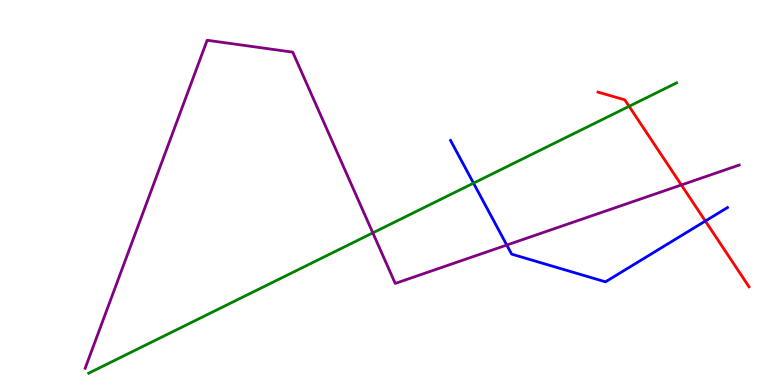[{'lines': ['blue', 'red'], 'intersections': [{'x': 9.1, 'y': 4.26}]}, {'lines': ['green', 'red'], 'intersections': [{'x': 8.12, 'y': 7.24}]}, {'lines': ['purple', 'red'], 'intersections': [{'x': 8.79, 'y': 5.2}]}, {'lines': ['blue', 'green'], 'intersections': [{'x': 6.11, 'y': 5.24}]}, {'lines': ['blue', 'purple'], 'intersections': [{'x': 6.54, 'y': 3.64}]}, {'lines': ['green', 'purple'], 'intersections': [{'x': 4.81, 'y': 3.95}]}]